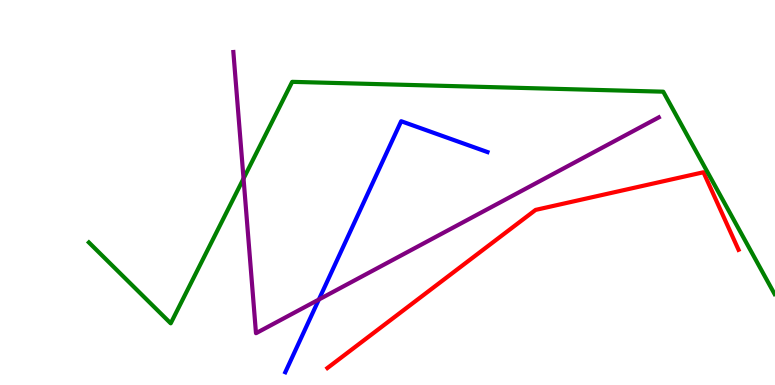[{'lines': ['blue', 'red'], 'intersections': []}, {'lines': ['green', 'red'], 'intersections': []}, {'lines': ['purple', 'red'], 'intersections': []}, {'lines': ['blue', 'green'], 'intersections': []}, {'lines': ['blue', 'purple'], 'intersections': [{'x': 4.11, 'y': 2.22}]}, {'lines': ['green', 'purple'], 'intersections': [{'x': 3.14, 'y': 5.36}]}]